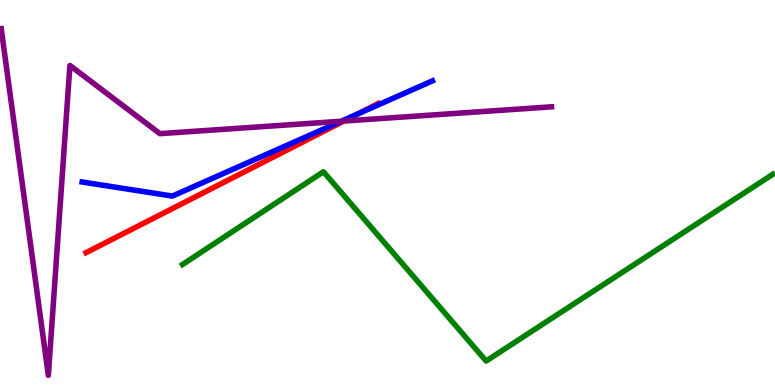[{'lines': ['blue', 'red'], 'intersections': [{'x': 4.62, 'y': 7.04}]}, {'lines': ['green', 'red'], 'intersections': []}, {'lines': ['purple', 'red'], 'intersections': [{'x': 4.44, 'y': 6.86}]}, {'lines': ['blue', 'green'], 'intersections': []}, {'lines': ['blue', 'purple'], 'intersections': [{'x': 4.4, 'y': 6.85}]}, {'lines': ['green', 'purple'], 'intersections': []}]